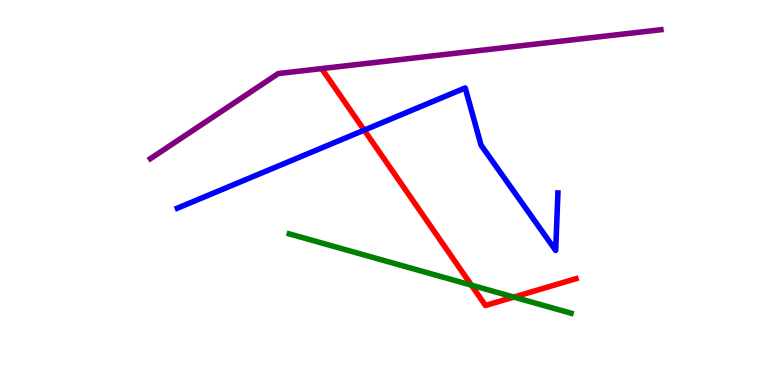[{'lines': ['blue', 'red'], 'intersections': [{'x': 4.7, 'y': 6.62}]}, {'lines': ['green', 'red'], 'intersections': [{'x': 6.08, 'y': 2.59}, {'x': 6.63, 'y': 2.28}]}, {'lines': ['purple', 'red'], 'intersections': []}, {'lines': ['blue', 'green'], 'intersections': []}, {'lines': ['blue', 'purple'], 'intersections': []}, {'lines': ['green', 'purple'], 'intersections': []}]